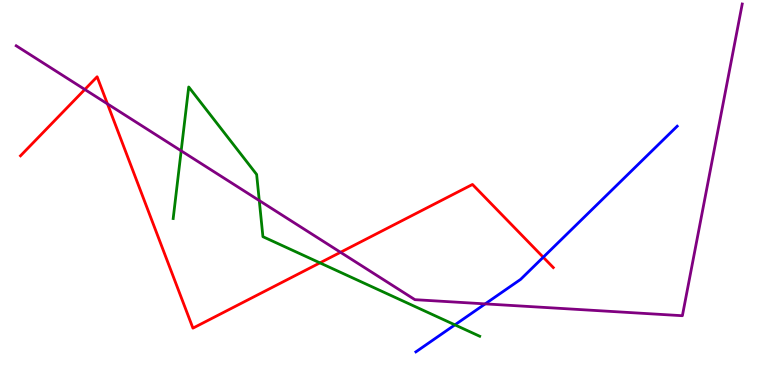[{'lines': ['blue', 'red'], 'intersections': [{'x': 7.01, 'y': 3.32}]}, {'lines': ['green', 'red'], 'intersections': [{'x': 4.13, 'y': 3.17}]}, {'lines': ['purple', 'red'], 'intersections': [{'x': 1.09, 'y': 7.68}, {'x': 1.39, 'y': 7.3}, {'x': 4.39, 'y': 3.45}]}, {'lines': ['blue', 'green'], 'intersections': [{'x': 5.87, 'y': 1.56}]}, {'lines': ['blue', 'purple'], 'intersections': [{'x': 6.26, 'y': 2.11}]}, {'lines': ['green', 'purple'], 'intersections': [{'x': 2.34, 'y': 6.08}, {'x': 3.35, 'y': 4.79}]}]